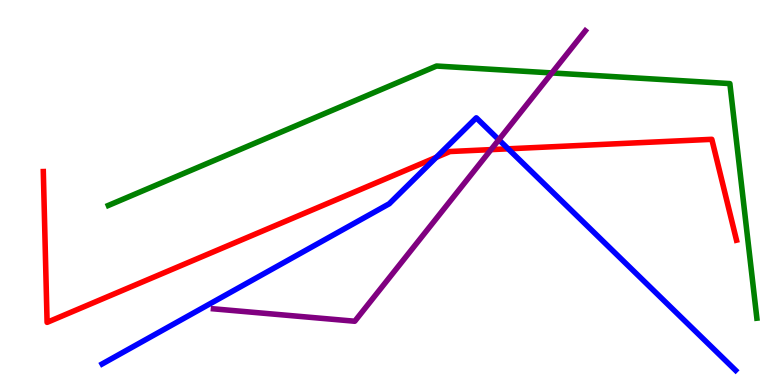[{'lines': ['blue', 'red'], 'intersections': [{'x': 5.63, 'y': 5.91}, {'x': 6.56, 'y': 6.13}]}, {'lines': ['green', 'red'], 'intersections': []}, {'lines': ['purple', 'red'], 'intersections': [{'x': 6.34, 'y': 6.11}]}, {'lines': ['blue', 'green'], 'intersections': []}, {'lines': ['blue', 'purple'], 'intersections': [{'x': 6.44, 'y': 6.37}]}, {'lines': ['green', 'purple'], 'intersections': [{'x': 7.12, 'y': 8.11}]}]